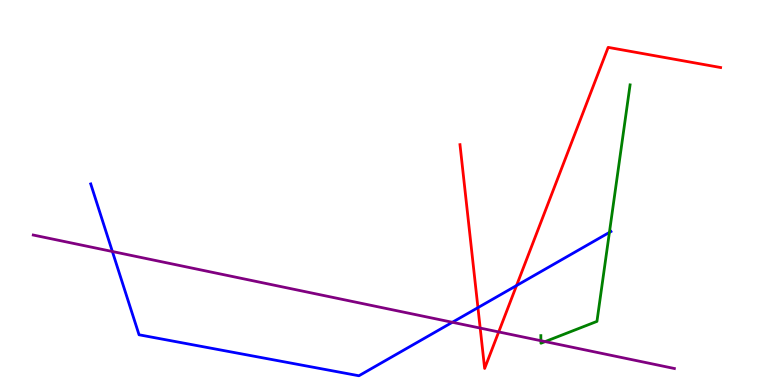[{'lines': ['blue', 'red'], 'intersections': [{'x': 6.17, 'y': 2.01}, {'x': 6.67, 'y': 2.58}]}, {'lines': ['green', 'red'], 'intersections': []}, {'lines': ['purple', 'red'], 'intersections': [{'x': 6.2, 'y': 1.48}, {'x': 6.43, 'y': 1.38}]}, {'lines': ['blue', 'green'], 'intersections': [{'x': 7.86, 'y': 3.96}]}, {'lines': ['blue', 'purple'], 'intersections': [{'x': 1.45, 'y': 3.47}, {'x': 5.84, 'y': 1.63}]}, {'lines': ['green', 'purple'], 'intersections': [{'x': 6.98, 'y': 1.15}, {'x': 7.03, 'y': 1.13}]}]